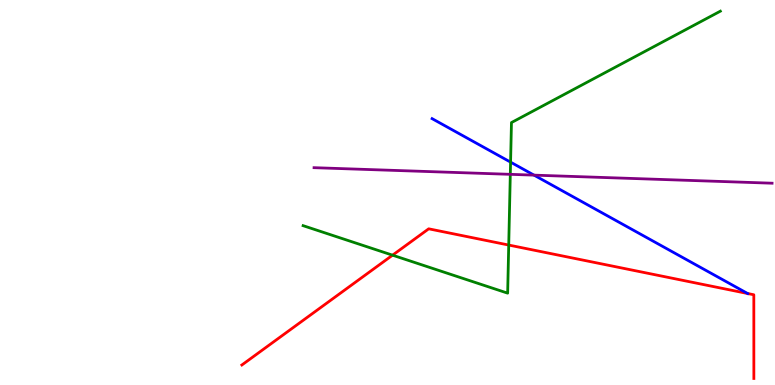[{'lines': ['blue', 'red'], 'intersections': [{'x': 9.65, 'y': 2.38}]}, {'lines': ['green', 'red'], 'intersections': [{'x': 5.07, 'y': 3.37}, {'x': 6.56, 'y': 3.64}]}, {'lines': ['purple', 'red'], 'intersections': []}, {'lines': ['blue', 'green'], 'intersections': [{'x': 6.59, 'y': 5.79}]}, {'lines': ['blue', 'purple'], 'intersections': [{'x': 6.89, 'y': 5.45}]}, {'lines': ['green', 'purple'], 'intersections': [{'x': 6.58, 'y': 5.47}]}]